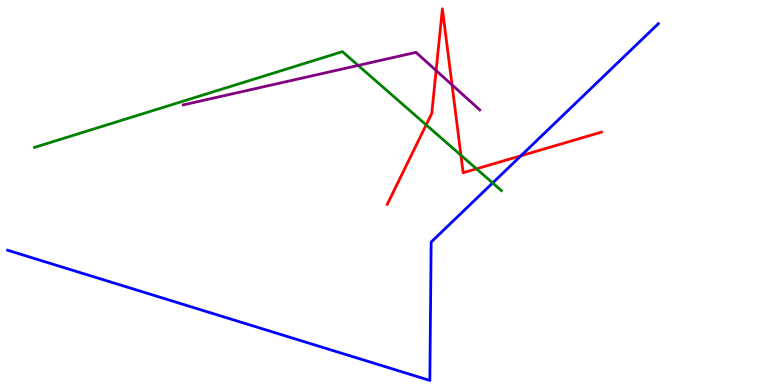[{'lines': ['blue', 'red'], 'intersections': [{'x': 6.72, 'y': 5.95}]}, {'lines': ['green', 'red'], 'intersections': [{'x': 5.5, 'y': 6.76}, {'x': 5.95, 'y': 5.97}, {'x': 6.15, 'y': 5.61}]}, {'lines': ['purple', 'red'], 'intersections': [{'x': 5.63, 'y': 8.17}, {'x': 5.83, 'y': 7.8}]}, {'lines': ['blue', 'green'], 'intersections': [{'x': 6.36, 'y': 5.25}]}, {'lines': ['blue', 'purple'], 'intersections': []}, {'lines': ['green', 'purple'], 'intersections': [{'x': 4.62, 'y': 8.3}]}]